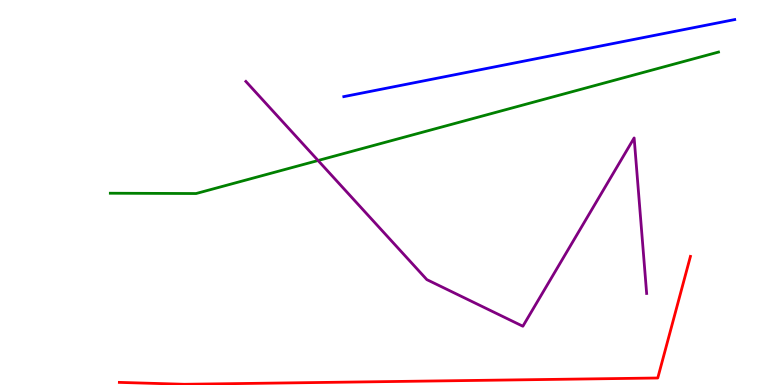[{'lines': ['blue', 'red'], 'intersections': []}, {'lines': ['green', 'red'], 'intersections': []}, {'lines': ['purple', 'red'], 'intersections': []}, {'lines': ['blue', 'green'], 'intersections': []}, {'lines': ['blue', 'purple'], 'intersections': []}, {'lines': ['green', 'purple'], 'intersections': [{'x': 4.1, 'y': 5.83}]}]